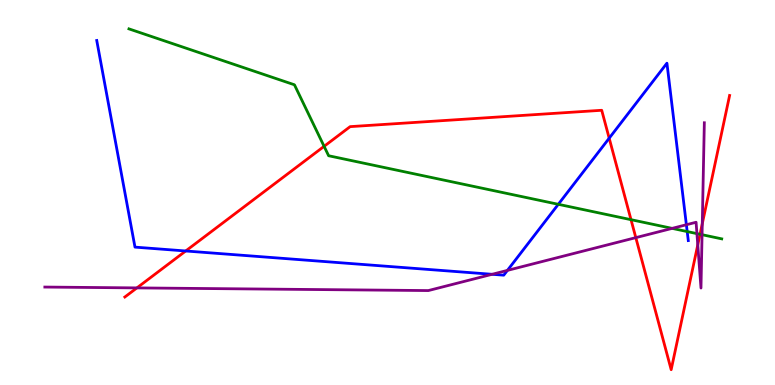[{'lines': ['blue', 'red'], 'intersections': [{'x': 2.4, 'y': 3.48}, {'x': 7.86, 'y': 6.41}]}, {'lines': ['green', 'red'], 'intersections': [{'x': 4.18, 'y': 6.2}, {'x': 8.14, 'y': 4.29}, {'x': 9.03, 'y': 3.92}]}, {'lines': ['purple', 'red'], 'intersections': [{'x': 1.77, 'y': 2.52}, {'x': 8.2, 'y': 3.83}, {'x': 9.0, 'y': 3.64}, {'x': 9.06, 'y': 4.19}]}, {'lines': ['blue', 'green'], 'intersections': [{'x': 7.2, 'y': 4.69}, {'x': 8.87, 'y': 3.99}]}, {'lines': ['blue', 'purple'], 'intersections': [{'x': 6.35, 'y': 2.88}, {'x': 6.55, 'y': 2.98}, {'x': 8.86, 'y': 4.16}]}, {'lines': ['green', 'purple'], 'intersections': [{'x': 8.67, 'y': 4.07}, {'x': 8.99, 'y': 3.93}, {'x': 9.06, 'y': 3.9}]}]